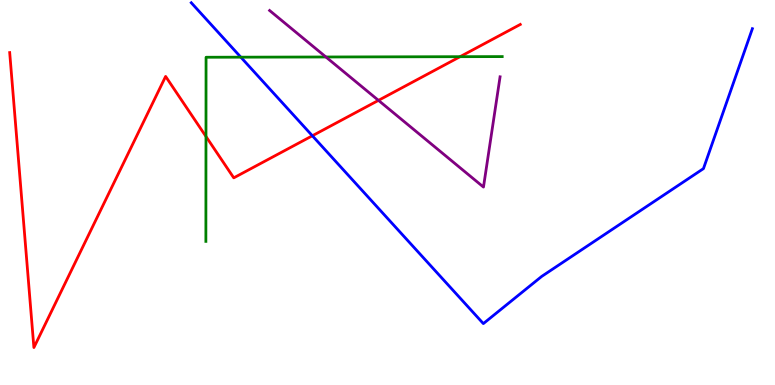[{'lines': ['blue', 'red'], 'intersections': [{'x': 4.03, 'y': 6.47}]}, {'lines': ['green', 'red'], 'intersections': [{'x': 2.66, 'y': 6.45}, {'x': 5.94, 'y': 8.53}]}, {'lines': ['purple', 'red'], 'intersections': [{'x': 4.88, 'y': 7.39}]}, {'lines': ['blue', 'green'], 'intersections': [{'x': 3.11, 'y': 8.51}]}, {'lines': ['blue', 'purple'], 'intersections': []}, {'lines': ['green', 'purple'], 'intersections': [{'x': 4.21, 'y': 8.52}]}]